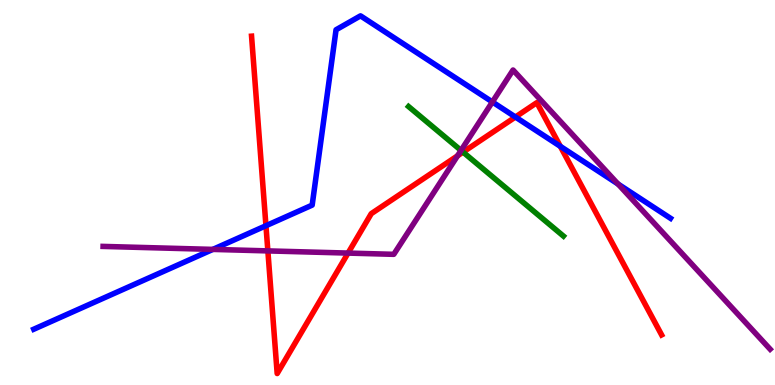[{'lines': ['blue', 'red'], 'intersections': [{'x': 3.43, 'y': 4.14}, {'x': 6.65, 'y': 6.96}, {'x': 7.23, 'y': 6.2}]}, {'lines': ['green', 'red'], 'intersections': [{'x': 5.97, 'y': 6.05}]}, {'lines': ['purple', 'red'], 'intersections': [{'x': 3.46, 'y': 3.48}, {'x': 4.49, 'y': 3.43}, {'x': 5.9, 'y': 5.95}]}, {'lines': ['blue', 'green'], 'intersections': []}, {'lines': ['blue', 'purple'], 'intersections': [{'x': 2.75, 'y': 3.52}, {'x': 6.35, 'y': 7.35}, {'x': 7.97, 'y': 5.22}]}, {'lines': ['green', 'purple'], 'intersections': [{'x': 5.95, 'y': 6.09}]}]